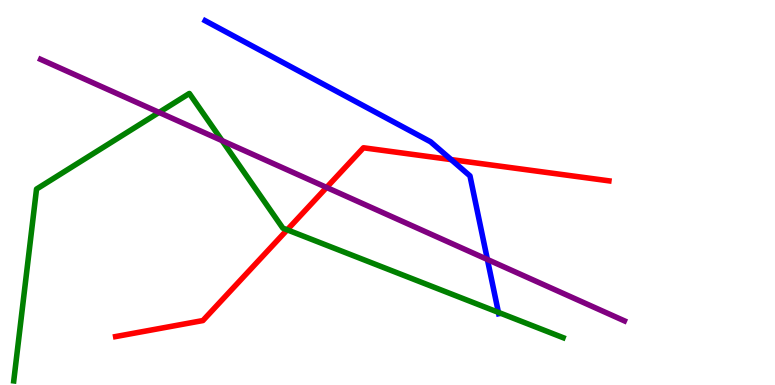[{'lines': ['blue', 'red'], 'intersections': [{'x': 5.82, 'y': 5.85}]}, {'lines': ['green', 'red'], 'intersections': [{'x': 3.71, 'y': 4.03}]}, {'lines': ['purple', 'red'], 'intersections': [{'x': 4.21, 'y': 5.13}]}, {'lines': ['blue', 'green'], 'intersections': [{'x': 6.43, 'y': 1.89}]}, {'lines': ['blue', 'purple'], 'intersections': [{'x': 6.29, 'y': 3.26}]}, {'lines': ['green', 'purple'], 'intersections': [{'x': 2.05, 'y': 7.08}, {'x': 2.87, 'y': 6.35}]}]